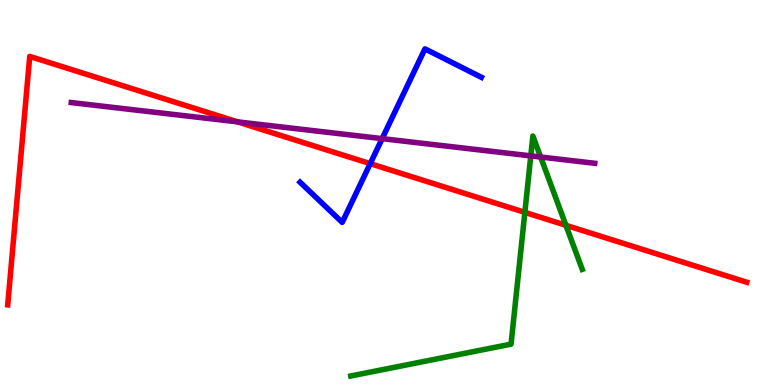[{'lines': ['blue', 'red'], 'intersections': [{'x': 4.78, 'y': 5.75}]}, {'lines': ['green', 'red'], 'intersections': [{'x': 6.77, 'y': 4.48}, {'x': 7.3, 'y': 4.15}]}, {'lines': ['purple', 'red'], 'intersections': [{'x': 3.07, 'y': 6.83}]}, {'lines': ['blue', 'green'], 'intersections': []}, {'lines': ['blue', 'purple'], 'intersections': [{'x': 4.93, 'y': 6.4}]}, {'lines': ['green', 'purple'], 'intersections': [{'x': 6.85, 'y': 5.95}, {'x': 6.98, 'y': 5.92}]}]